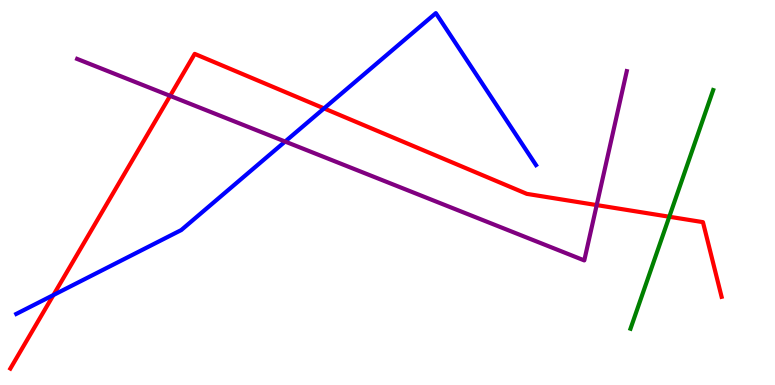[{'lines': ['blue', 'red'], 'intersections': [{'x': 0.689, 'y': 2.34}, {'x': 4.18, 'y': 7.18}]}, {'lines': ['green', 'red'], 'intersections': [{'x': 8.64, 'y': 4.37}]}, {'lines': ['purple', 'red'], 'intersections': [{'x': 2.19, 'y': 7.51}, {'x': 7.7, 'y': 4.67}]}, {'lines': ['blue', 'green'], 'intersections': []}, {'lines': ['blue', 'purple'], 'intersections': [{'x': 3.68, 'y': 6.32}]}, {'lines': ['green', 'purple'], 'intersections': []}]